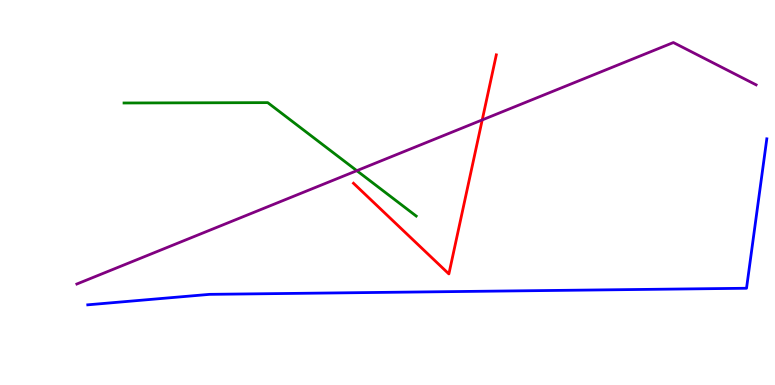[{'lines': ['blue', 'red'], 'intersections': []}, {'lines': ['green', 'red'], 'intersections': []}, {'lines': ['purple', 'red'], 'intersections': [{'x': 6.22, 'y': 6.89}]}, {'lines': ['blue', 'green'], 'intersections': []}, {'lines': ['blue', 'purple'], 'intersections': []}, {'lines': ['green', 'purple'], 'intersections': [{'x': 4.6, 'y': 5.57}]}]